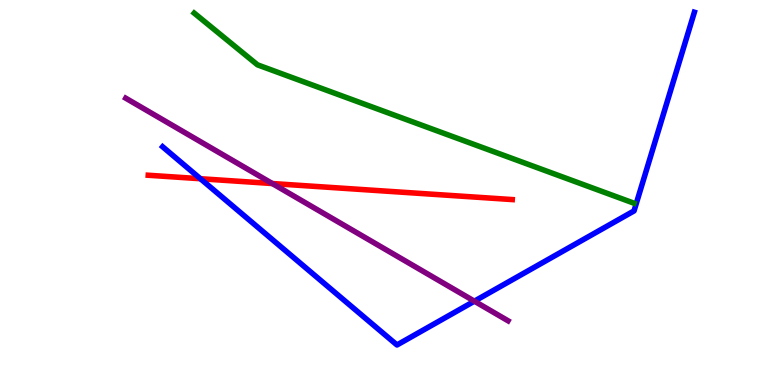[{'lines': ['blue', 'red'], 'intersections': [{'x': 2.59, 'y': 5.36}]}, {'lines': ['green', 'red'], 'intersections': []}, {'lines': ['purple', 'red'], 'intersections': [{'x': 3.51, 'y': 5.23}]}, {'lines': ['blue', 'green'], 'intersections': []}, {'lines': ['blue', 'purple'], 'intersections': [{'x': 6.12, 'y': 2.18}]}, {'lines': ['green', 'purple'], 'intersections': []}]